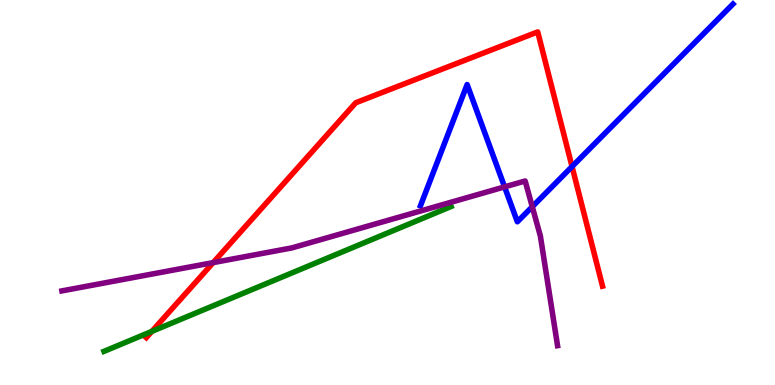[{'lines': ['blue', 'red'], 'intersections': [{'x': 7.38, 'y': 5.67}]}, {'lines': ['green', 'red'], 'intersections': [{'x': 1.96, 'y': 1.39}]}, {'lines': ['purple', 'red'], 'intersections': [{'x': 2.75, 'y': 3.18}]}, {'lines': ['blue', 'green'], 'intersections': []}, {'lines': ['blue', 'purple'], 'intersections': [{'x': 6.51, 'y': 5.15}, {'x': 6.87, 'y': 4.63}]}, {'lines': ['green', 'purple'], 'intersections': []}]